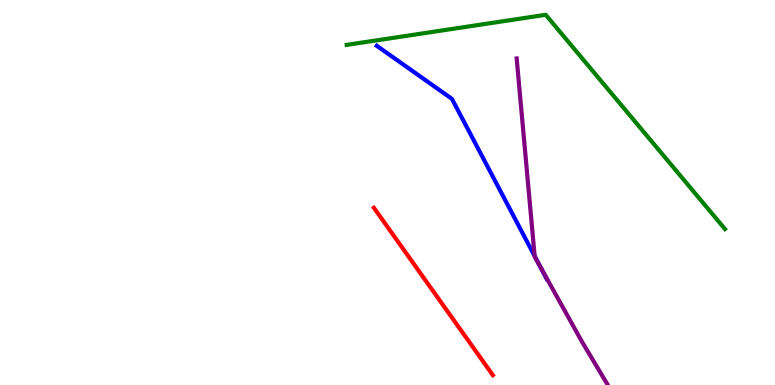[{'lines': ['blue', 'red'], 'intersections': []}, {'lines': ['green', 'red'], 'intersections': []}, {'lines': ['purple', 'red'], 'intersections': []}, {'lines': ['blue', 'green'], 'intersections': []}, {'lines': ['blue', 'purple'], 'intersections': [{'x': 6.9, 'y': 3.35}, {'x': 6.96, 'y': 3.12}]}, {'lines': ['green', 'purple'], 'intersections': []}]